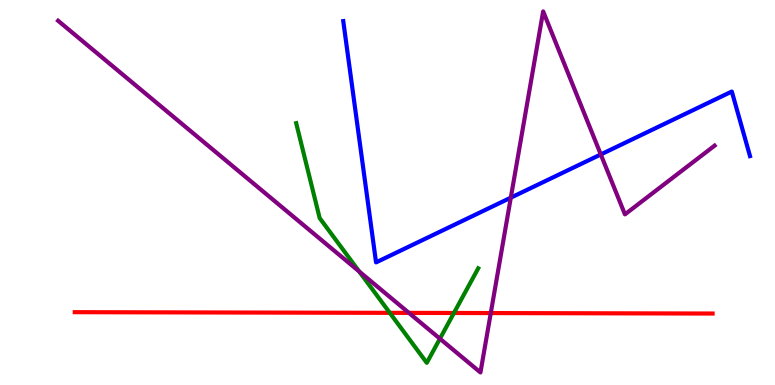[{'lines': ['blue', 'red'], 'intersections': []}, {'lines': ['green', 'red'], 'intersections': [{'x': 5.03, 'y': 1.87}, {'x': 5.86, 'y': 1.87}]}, {'lines': ['purple', 'red'], 'intersections': [{'x': 5.28, 'y': 1.87}, {'x': 6.33, 'y': 1.87}]}, {'lines': ['blue', 'green'], 'intersections': []}, {'lines': ['blue', 'purple'], 'intersections': [{'x': 6.59, 'y': 4.87}, {'x': 7.75, 'y': 5.99}]}, {'lines': ['green', 'purple'], 'intersections': [{'x': 4.63, 'y': 2.95}, {'x': 5.68, 'y': 1.2}]}]